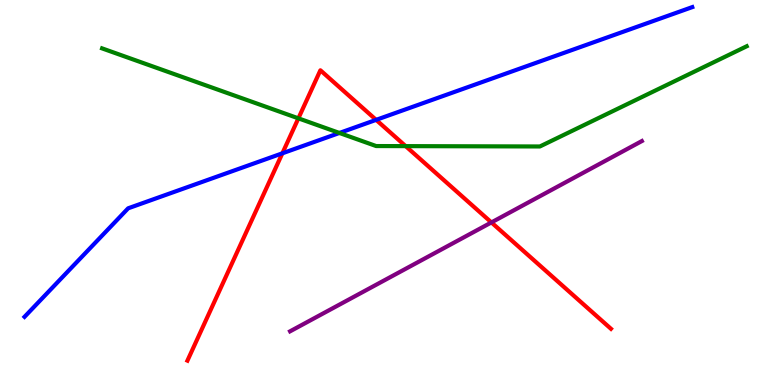[{'lines': ['blue', 'red'], 'intersections': [{'x': 3.64, 'y': 6.02}, {'x': 4.85, 'y': 6.89}]}, {'lines': ['green', 'red'], 'intersections': [{'x': 3.85, 'y': 6.93}, {'x': 5.23, 'y': 6.2}]}, {'lines': ['purple', 'red'], 'intersections': [{'x': 6.34, 'y': 4.22}]}, {'lines': ['blue', 'green'], 'intersections': [{'x': 4.38, 'y': 6.55}]}, {'lines': ['blue', 'purple'], 'intersections': []}, {'lines': ['green', 'purple'], 'intersections': []}]